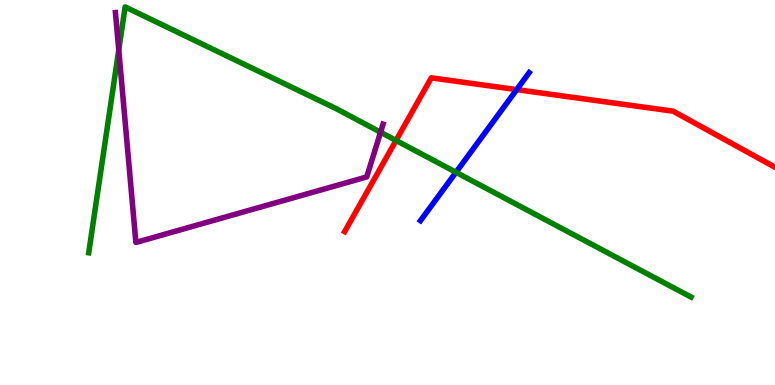[{'lines': ['blue', 'red'], 'intersections': [{'x': 6.67, 'y': 7.67}]}, {'lines': ['green', 'red'], 'intersections': [{'x': 5.11, 'y': 6.35}]}, {'lines': ['purple', 'red'], 'intersections': []}, {'lines': ['blue', 'green'], 'intersections': [{'x': 5.88, 'y': 5.53}]}, {'lines': ['blue', 'purple'], 'intersections': []}, {'lines': ['green', 'purple'], 'intersections': [{'x': 1.53, 'y': 8.7}, {'x': 4.91, 'y': 6.57}]}]